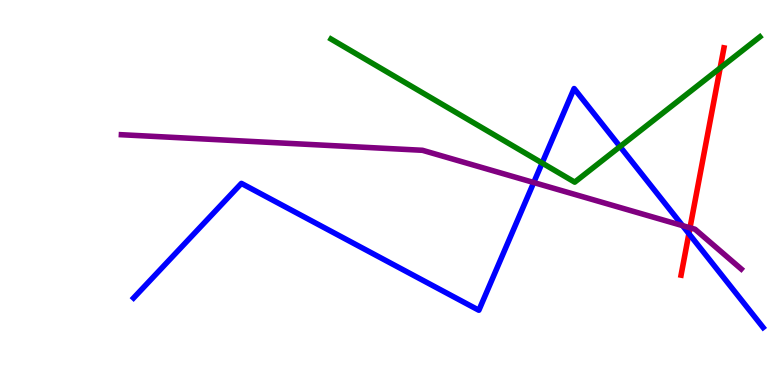[{'lines': ['blue', 'red'], 'intersections': [{'x': 8.89, 'y': 3.93}]}, {'lines': ['green', 'red'], 'intersections': [{'x': 9.29, 'y': 8.23}]}, {'lines': ['purple', 'red'], 'intersections': [{'x': 8.9, 'y': 4.08}]}, {'lines': ['blue', 'green'], 'intersections': [{'x': 7.0, 'y': 5.77}, {'x': 8.0, 'y': 6.19}]}, {'lines': ['blue', 'purple'], 'intersections': [{'x': 6.89, 'y': 5.26}, {'x': 8.81, 'y': 4.14}]}, {'lines': ['green', 'purple'], 'intersections': []}]